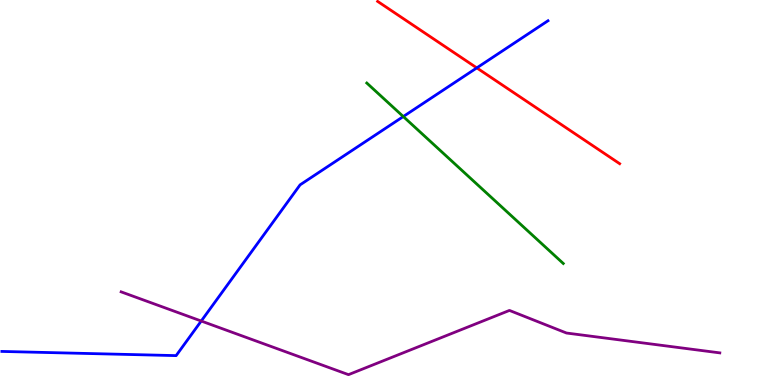[{'lines': ['blue', 'red'], 'intersections': [{'x': 6.15, 'y': 8.24}]}, {'lines': ['green', 'red'], 'intersections': []}, {'lines': ['purple', 'red'], 'intersections': []}, {'lines': ['blue', 'green'], 'intersections': [{'x': 5.2, 'y': 6.97}]}, {'lines': ['blue', 'purple'], 'intersections': [{'x': 2.6, 'y': 1.66}]}, {'lines': ['green', 'purple'], 'intersections': []}]